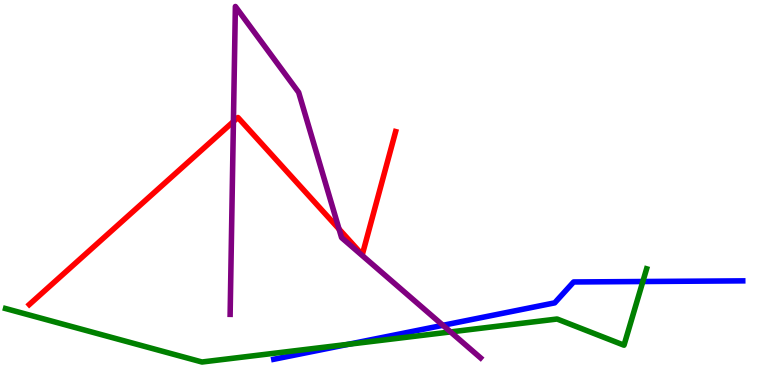[{'lines': ['blue', 'red'], 'intersections': []}, {'lines': ['green', 'red'], 'intersections': []}, {'lines': ['purple', 'red'], 'intersections': [{'x': 3.01, 'y': 6.84}, {'x': 4.37, 'y': 4.05}]}, {'lines': ['blue', 'green'], 'intersections': [{'x': 4.5, 'y': 1.06}, {'x': 8.29, 'y': 2.69}]}, {'lines': ['blue', 'purple'], 'intersections': [{'x': 5.72, 'y': 1.55}]}, {'lines': ['green', 'purple'], 'intersections': [{'x': 5.81, 'y': 1.38}]}]